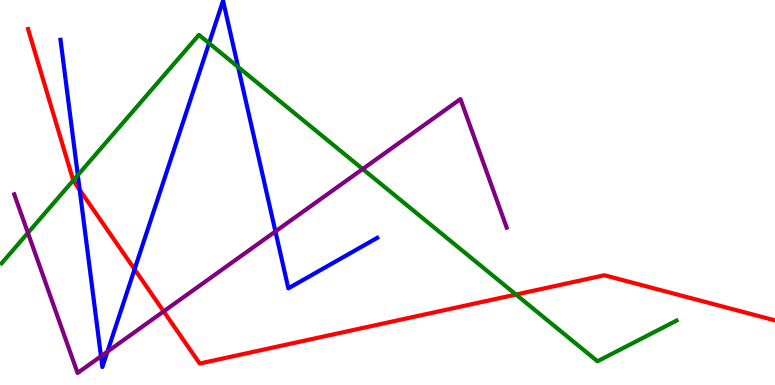[{'lines': ['blue', 'red'], 'intersections': [{'x': 1.03, 'y': 5.07}, {'x': 1.74, 'y': 3.01}]}, {'lines': ['green', 'red'], 'intersections': [{'x': 0.945, 'y': 5.31}, {'x': 6.66, 'y': 2.35}]}, {'lines': ['purple', 'red'], 'intersections': [{'x': 2.11, 'y': 1.91}]}, {'lines': ['blue', 'green'], 'intersections': [{'x': 1.0, 'y': 5.45}, {'x': 2.7, 'y': 8.88}, {'x': 3.07, 'y': 8.26}]}, {'lines': ['blue', 'purple'], 'intersections': [{'x': 1.3, 'y': 0.747}, {'x': 1.39, 'y': 0.867}, {'x': 3.55, 'y': 3.99}]}, {'lines': ['green', 'purple'], 'intersections': [{'x': 0.36, 'y': 3.95}, {'x': 4.68, 'y': 5.61}]}]